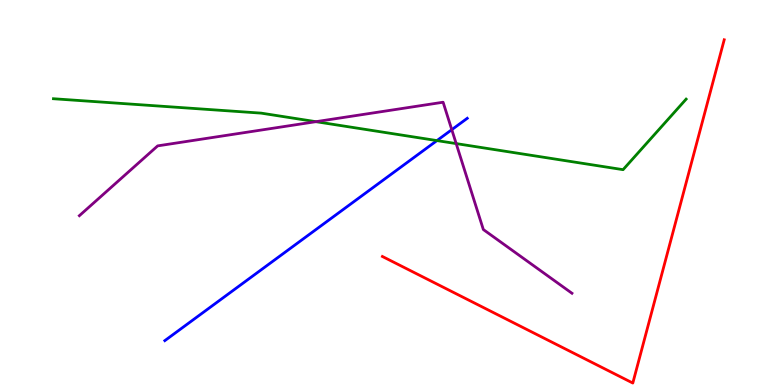[{'lines': ['blue', 'red'], 'intersections': []}, {'lines': ['green', 'red'], 'intersections': []}, {'lines': ['purple', 'red'], 'intersections': []}, {'lines': ['blue', 'green'], 'intersections': [{'x': 5.64, 'y': 6.35}]}, {'lines': ['blue', 'purple'], 'intersections': [{'x': 5.83, 'y': 6.63}]}, {'lines': ['green', 'purple'], 'intersections': [{'x': 4.08, 'y': 6.84}, {'x': 5.89, 'y': 6.27}]}]